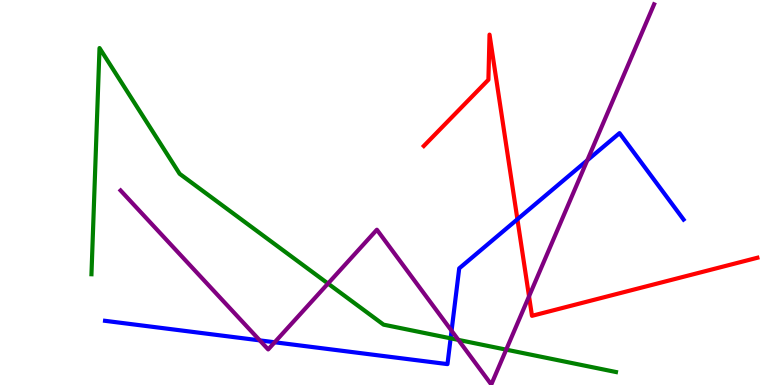[{'lines': ['blue', 'red'], 'intersections': [{'x': 6.68, 'y': 4.3}]}, {'lines': ['green', 'red'], 'intersections': []}, {'lines': ['purple', 'red'], 'intersections': [{'x': 6.83, 'y': 2.3}]}, {'lines': ['blue', 'green'], 'intersections': [{'x': 5.81, 'y': 1.21}]}, {'lines': ['blue', 'purple'], 'intersections': [{'x': 3.35, 'y': 1.16}, {'x': 3.54, 'y': 1.11}, {'x': 5.83, 'y': 1.41}, {'x': 7.58, 'y': 5.84}]}, {'lines': ['green', 'purple'], 'intersections': [{'x': 4.23, 'y': 2.64}, {'x': 5.91, 'y': 1.17}, {'x': 6.53, 'y': 0.918}]}]